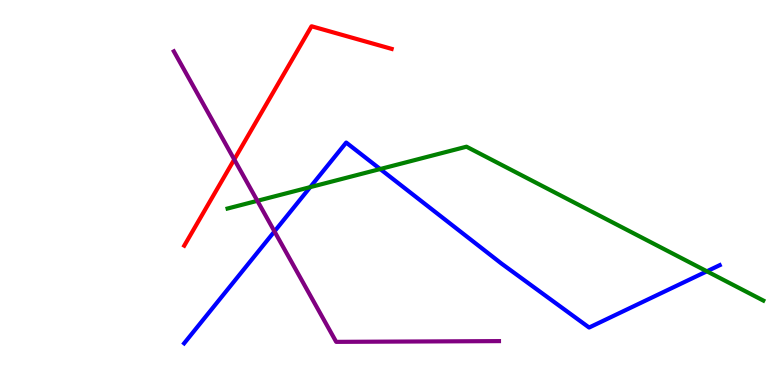[{'lines': ['blue', 'red'], 'intersections': []}, {'lines': ['green', 'red'], 'intersections': []}, {'lines': ['purple', 'red'], 'intersections': [{'x': 3.02, 'y': 5.86}]}, {'lines': ['blue', 'green'], 'intersections': [{'x': 4.0, 'y': 5.14}, {'x': 4.91, 'y': 5.61}, {'x': 9.12, 'y': 2.95}]}, {'lines': ['blue', 'purple'], 'intersections': [{'x': 3.54, 'y': 3.99}]}, {'lines': ['green', 'purple'], 'intersections': [{'x': 3.32, 'y': 4.78}]}]